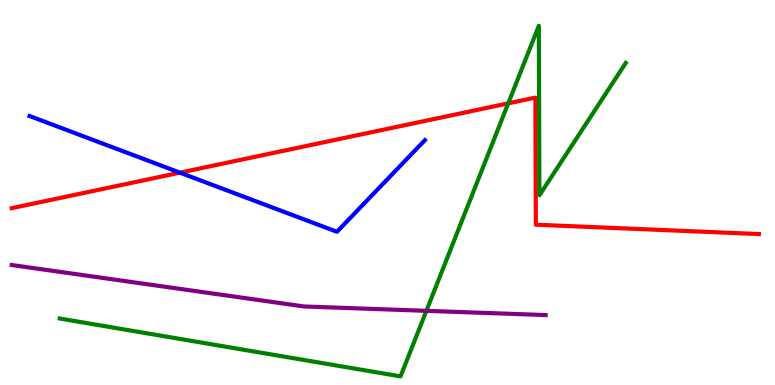[{'lines': ['blue', 'red'], 'intersections': [{'x': 2.32, 'y': 5.52}]}, {'lines': ['green', 'red'], 'intersections': [{'x': 6.56, 'y': 7.32}]}, {'lines': ['purple', 'red'], 'intersections': []}, {'lines': ['blue', 'green'], 'intersections': []}, {'lines': ['blue', 'purple'], 'intersections': []}, {'lines': ['green', 'purple'], 'intersections': [{'x': 5.5, 'y': 1.93}]}]